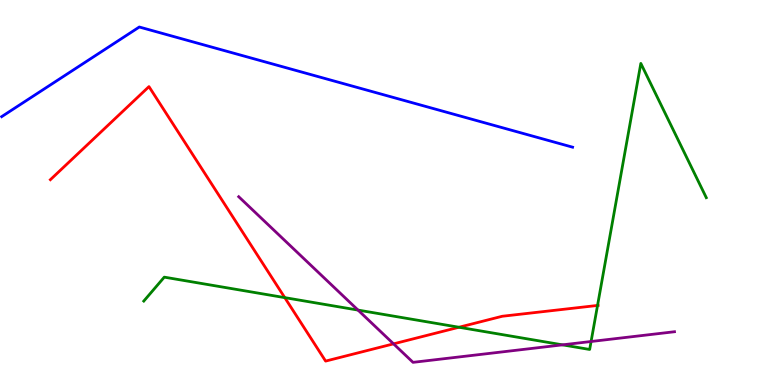[{'lines': ['blue', 'red'], 'intersections': []}, {'lines': ['green', 'red'], 'intersections': [{'x': 3.67, 'y': 2.27}, {'x': 5.92, 'y': 1.5}, {'x': 7.71, 'y': 2.07}]}, {'lines': ['purple', 'red'], 'intersections': [{'x': 5.08, 'y': 1.07}]}, {'lines': ['blue', 'green'], 'intersections': []}, {'lines': ['blue', 'purple'], 'intersections': []}, {'lines': ['green', 'purple'], 'intersections': [{'x': 4.62, 'y': 1.95}, {'x': 7.26, 'y': 1.04}, {'x': 7.63, 'y': 1.13}]}]